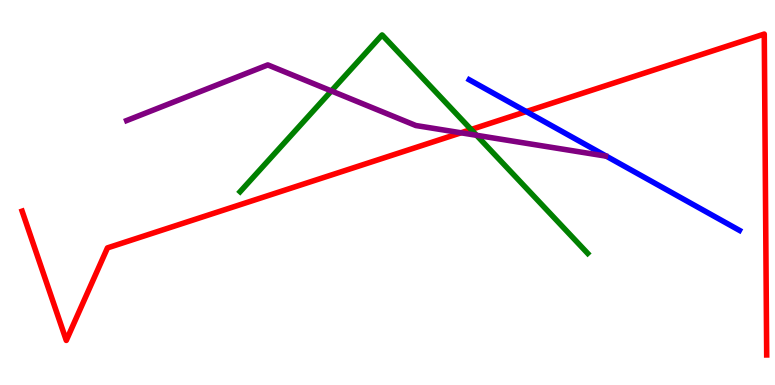[{'lines': ['blue', 'red'], 'intersections': [{'x': 6.79, 'y': 7.1}]}, {'lines': ['green', 'red'], 'intersections': [{'x': 6.08, 'y': 6.64}]}, {'lines': ['purple', 'red'], 'intersections': [{'x': 5.95, 'y': 6.55}]}, {'lines': ['blue', 'green'], 'intersections': []}, {'lines': ['blue', 'purple'], 'intersections': []}, {'lines': ['green', 'purple'], 'intersections': [{'x': 4.28, 'y': 7.64}, {'x': 6.15, 'y': 6.49}]}]